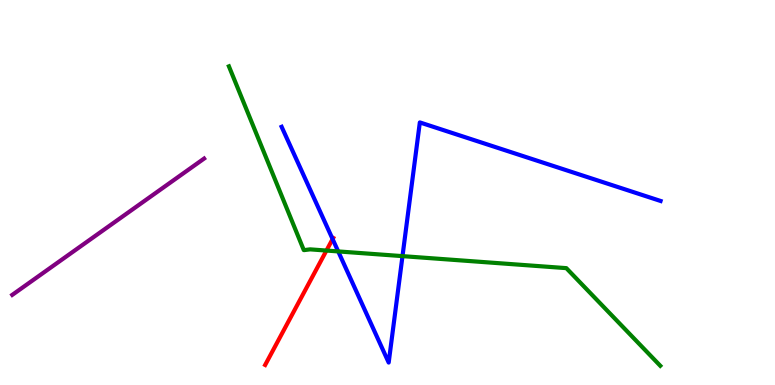[{'lines': ['blue', 'red'], 'intersections': [{'x': 4.29, 'y': 3.79}]}, {'lines': ['green', 'red'], 'intersections': [{'x': 4.21, 'y': 3.49}]}, {'lines': ['purple', 'red'], 'intersections': []}, {'lines': ['blue', 'green'], 'intersections': [{'x': 4.36, 'y': 3.47}, {'x': 5.19, 'y': 3.35}]}, {'lines': ['blue', 'purple'], 'intersections': []}, {'lines': ['green', 'purple'], 'intersections': []}]